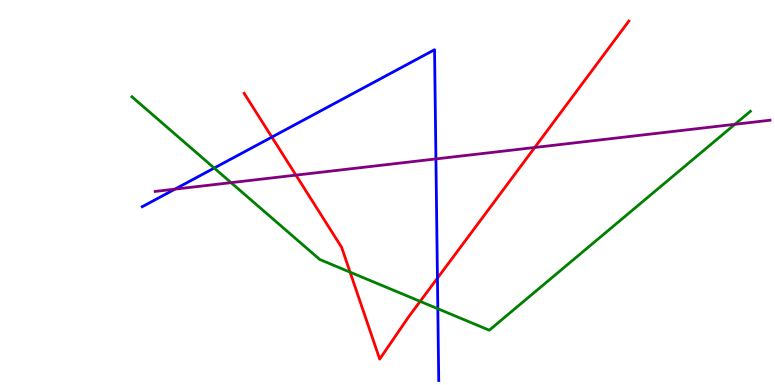[{'lines': ['blue', 'red'], 'intersections': [{'x': 3.51, 'y': 6.44}, {'x': 5.64, 'y': 2.78}]}, {'lines': ['green', 'red'], 'intersections': [{'x': 4.52, 'y': 2.93}, {'x': 5.42, 'y': 2.17}]}, {'lines': ['purple', 'red'], 'intersections': [{'x': 3.82, 'y': 5.45}, {'x': 6.9, 'y': 6.17}]}, {'lines': ['blue', 'green'], 'intersections': [{'x': 2.76, 'y': 5.63}, {'x': 5.65, 'y': 1.98}]}, {'lines': ['blue', 'purple'], 'intersections': [{'x': 2.26, 'y': 5.09}, {'x': 5.62, 'y': 5.87}]}, {'lines': ['green', 'purple'], 'intersections': [{'x': 2.98, 'y': 5.26}, {'x': 9.48, 'y': 6.77}]}]